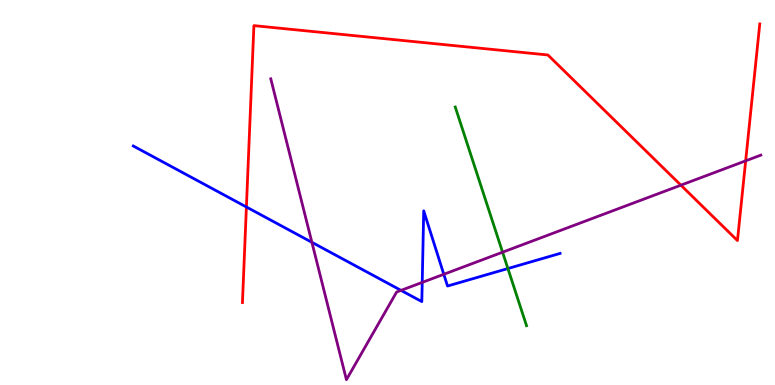[{'lines': ['blue', 'red'], 'intersections': [{'x': 3.18, 'y': 4.62}]}, {'lines': ['green', 'red'], 'intersections': []}, {'lines': ['purple', 'red'], 'intersections': [{'x': 8.79, 'y': 5.19}, {'x': 9.62, 'y': 5.82}]}, {'lines': ['blue', 'green'], 'intersections': [{'x': 6.55, 'y': 3.03}]}, {'lines': ['blue', 'purple'], 'intersections': [{'x': 4.02, 'y': 3.71}, {'x': 5.17, 'y': 2.46}, {'x': 5.45, 'y': 2.66}, {'x': 5.73, 'y': 2.88}]}, {'lines': ['green', 'purple'], 'intersections': [{'x': 6.48, 'y': 3.45}]}]